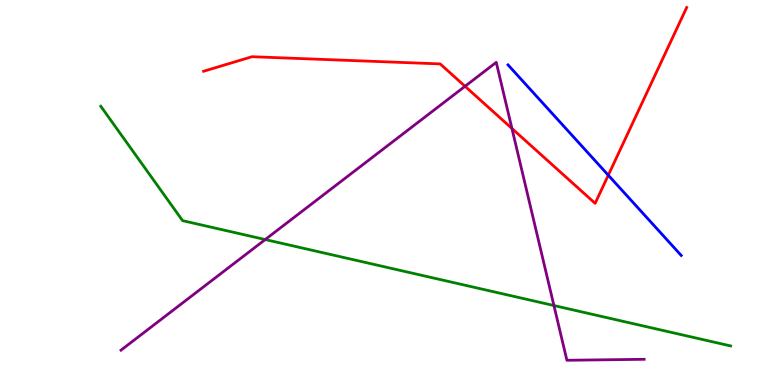[{'lines': ['blue', 'red'], 'intersections': [{'x': 7.85, 'y': 5.45}]}, {'lines': ['green', 'red'], 'intersections': []}, {'lines': ['purple', 'red'], 'intersections': [{'x': 6.0, 'y': 7.76}, {'x': 6.61, 'y': 6.66}]}, {'lines': ['blue', 'green'], 'intersections': []}, {'lines': ['blue', 'purple'], 'intersections': []}, {'lines': ['green', 'purple'], 'intersections': [{'x': 3.42, 'y': 3.78}, {'x': 7.15, 'y': 2.06}]}]